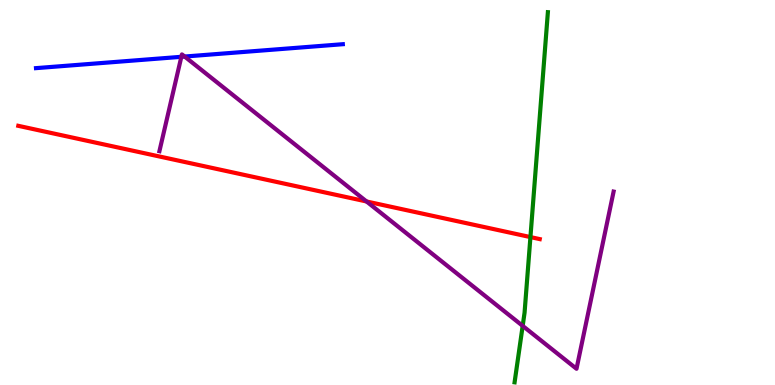[{'lines': ['blue', 'red'], 'intersections': []}, {'lines': ['green', 'red'], 'intersections': [{'x': 6.84, 'y': 3.84}]}, {'lines': ['purple', 'red'], 'intersections': [{'x': 4.73, 'y': 4.77}]}, {'lines': ['blue', 'green'], 'intersections': []}, {'lines': ['blue', 'purple'], 'intersections': [{'x': 2.34, 'y': 8.52}, {'x': 2.38, 'y': 8.53}]}, {'lines': ['green', 'purple'], 'intersections': [{'x': 6.74, 'y': 1.54}]}]